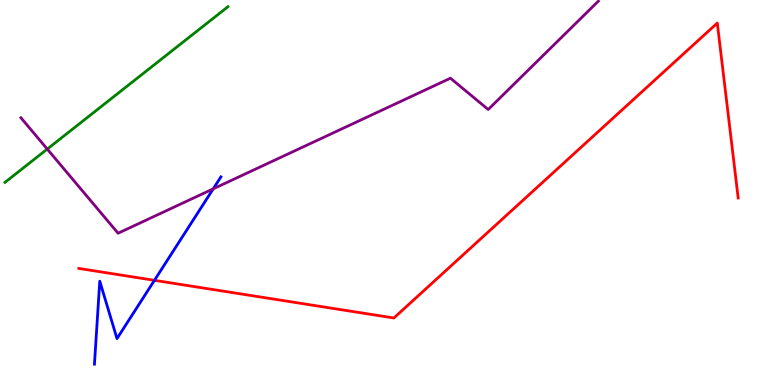[{'lines': ['blue', 'red'], 'intersections': [{'x': 1.99, 'y': 2.72}]}, {'lines': ['green', 'red'], 'intersections': []}, {'lines': ['purple', 'red'], 'intersections': []}, {'lines': ['blue', 'green'], 'intersections': []}, {'lines': ['blue', 'purple'], 'intersections': [{'x': 2.75, 'y': 5.09}]}, {'lines': ['green', 'purple'], 'intersections': [{'x': 0.61, 'y': 6.13}]}]